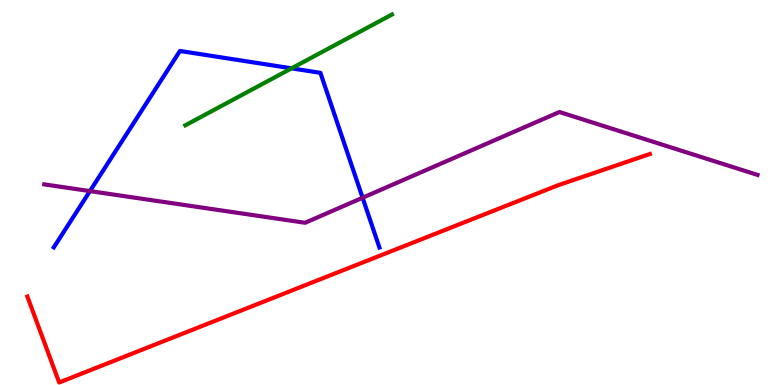[{'lines': ['blue', 'red'], 'intersections': []}, {'lines': ['green', 'red'], 'intersections': []}, {'lines': ['purple', 'red'], 'intersections': []}, {'lines': ['blue', 'green'], 'intersections': [{'x': 3.76, 'y': 8.22}]}, {'lines': ['blue', 'purple'], 'intersections': [{'x': 1.16, 'y': 5.04}, {'x': 4.68, 'y': 4.86}]}, {'lines': ['green', 'purple'], 'intersections': []}]